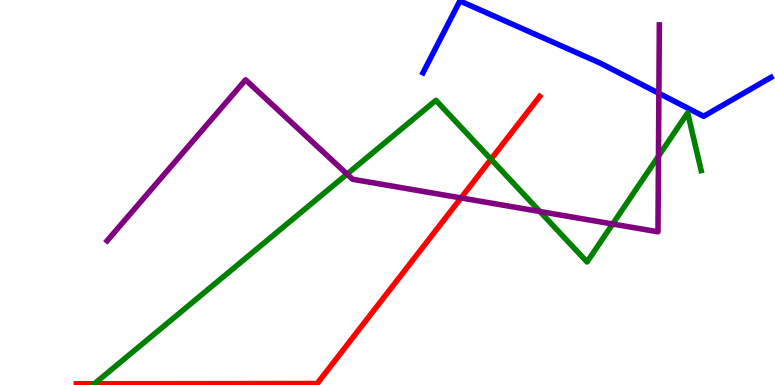[{'lines': ['blue', 'red'], 'intersections': []}, {'lines': ['green', 'red'], 'intersections': [{'x': 1.22, 'y': 0.0319}, {'x': 6.34, 'y': 5.86}]}, {'lines': ['purple', 'red'], 'intersections': [{'x': 5.95, 'y': 4.86}]}, {'lines': ['blue', 'green'], 'intersections': []}, {'lines': ['blue', 'purple'], 'intersections': [{'x': 8.5, 'y': 7.58}]}, {'lines': ['green', 'purple'], 'intersections': [{'x': 4.48, 'y': 5.48}, {'x': 6.97, 'y': 4.51}, {'x': 7.91, 'y': 4.18}, {'x': 8.5, 'y': 5.94}]}]